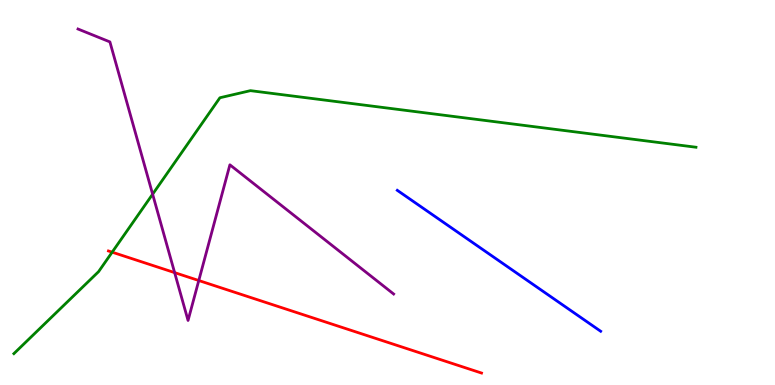[{'lines': ['blue', 'red'], 'intersections': []}, {'lines': ['green', 'red'], 'intersections': [{'x': 1.45, 'y': 3.45}]}, {'lines': ['purple', 'red'], 'intersections': [{'x': 2.25, 'y': 2.92}, {'x': 2.56, 'y': 2.71}]}, {'lines': ['blue', 'green'], 'intersections': []}, {'lines': ['blue', 'purple'], 'intersections': []}, {'lines': ['green', 'purple'], 'intersections': [{'x': 1.97, 'y': 4.96}]}]